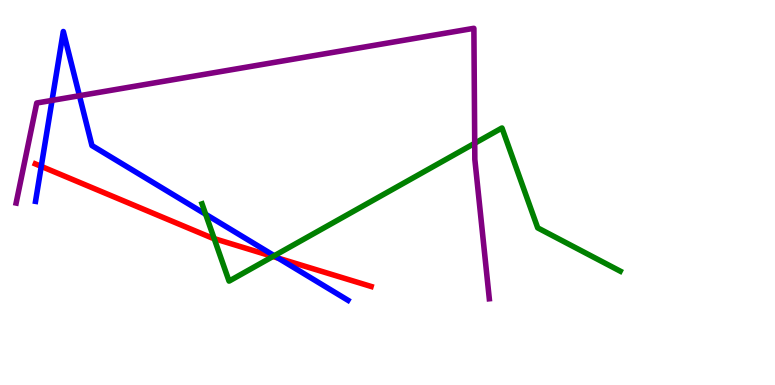[{'lines': ['blue', 'red'], 'intersections': [{'x': 0.532, 'y': 5.68}, {'x': 3.59, 'y': 3.3}]}, {'lines': ['green', 'red'], 'intersections': [{'x': 2.76, 'y': 3.8}, {'x': 3.52, 'y': 3.34}]}, {'lines': ['purple', 'red'], 'intersections': []}, {'lines': ['blue', 'green'], 'intersections': [{'x': 2.65, 'y': 4.43}, {'x': 3.54, 'y': 3.36}]}, {'lines': ['blue', 'purple'], 'intersections': [{'x': 0.672, 'y': 7.39}, {'x': 1.03, 'y': 7.51}]}, {'lines': ['green', 'purple'], 'intersections': [{'x': 6.13, 'y': 6.28}]}]